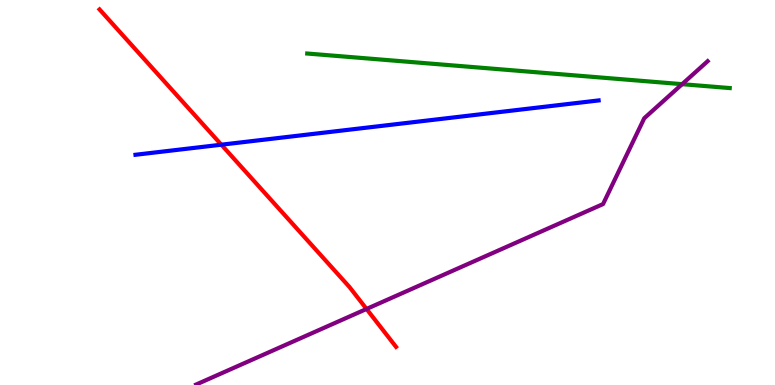[{'lines': ['blue', 'red'], 'intersections': [{'x': 2.86, 'y': 6.24}]}, {'lines': ['green', 'red'], 'intersections': []}, {'lines': ['purple', 'red'], 'intersections': [{'x': 4.73, 'y': 1.97}]}, {'lines': ['blue', 'green'], 'intersections': []}, {'lines': ['blue', 'purple'], 'intersections': []}, {'lines': ['green', 'purple'], 'intersections': [{'x': 8.8, 'y': 7.81}]}]